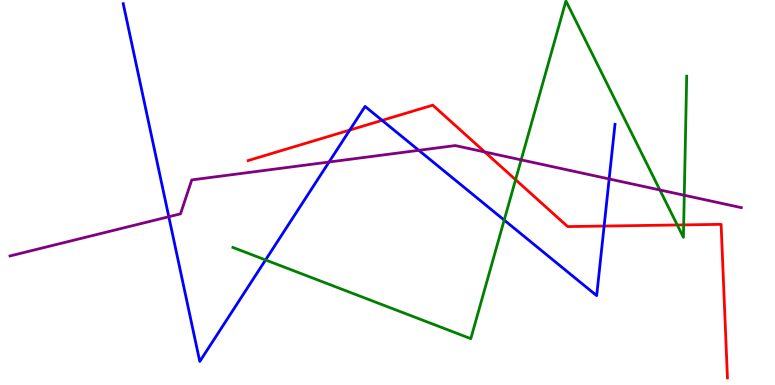[{'lines': ['blue', 'red'], 'intersections': [{'x': 4.51, 'y': 6.62}, {'x': 4.93, 'y': 6.87}, {'x': 7.8, 'y': 4.13}]}, {'lines': ['green', 'red'], 'intersections': [{'x': 6.65, 'y': 5.33}, {'x': 8.74, 'y': 4.16}, {'x': 8.82, 'y': 4.16}]}, {'lines': ['purple', 'red'], 'intersections': [{'x': 6.26, 'y': 6.05}]}, {'lines': ['blue', 'green'], 'intersections': [{'x': 3.43, 'y': 3.25}, {'x': 6.51, 'y': 4.28}]}, {'lines': ['blue', 'purple'], 'intersections': [{'x': 2.18, 'y': 4.37}, {'x': 4.25, 'y': 5.79}, {'x': 5.4, 'y': 6.1}, {'x': 7.86, 'y': 5.35}]}, {'lines': ['green', 'purple'], 'intersections': [{'x': 6.72, 'y': 5.85}, {'x': 8.51, 'y': 5.07}, {'x': 8.83, 'y': 4.93}]}]